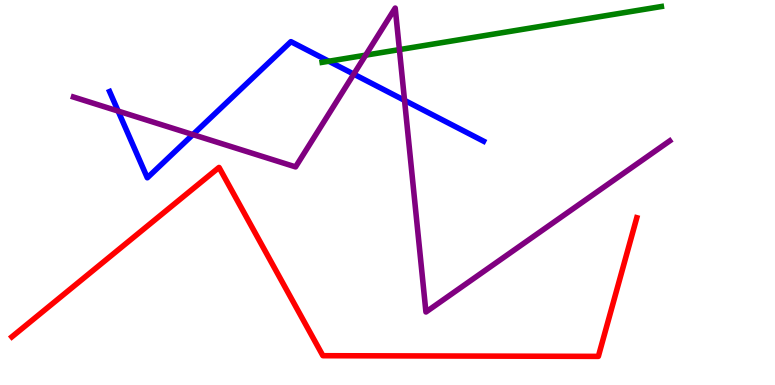[{'lines': ['blue', 'red'], 'intersections': []}, {'lines': ['green', 'red'], 'intersections': []}, {'lines': ['purple', 'red'], 'intersections': []}, {'lines': ['blue', 'green'], 'intersections': [{'x': 4.24, 'y': 8.41}]}, {'lines': ['blue', 'purple'], 'intersections': [{'x': 1.52, 'y': 7.12}, {'x': 2.49, 'y': 6.5}, {'x': 4.56, 'y': 8.07}, {'x': 5.22, 'y': 7.39}]}, {'lines': ['green', 'purple'], 'intersections': [{'x': 4.72, 'y': 8.57}, {'x': 5.15, 'y': 8.71}]}]